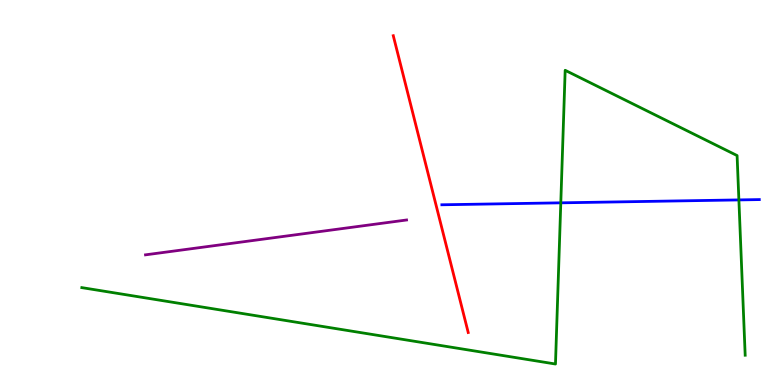[{'lines': ['blue', 'red'], 'intersections': []}, {'lines': ['green', 'red'], 'intersections': []}, {'lines': ['purple', 'red'], 'intersections': []}, {'lines': ['blue', 'green'], 'intersections': [{'x': 7.24, 'y': 4.73}, {'x': 9.53, 'y': 4.81}]}, {'lines': ['blue', 'purple'], 'intersections': []}, {'lines': ['green', 'purple'], 'intersections': []}]